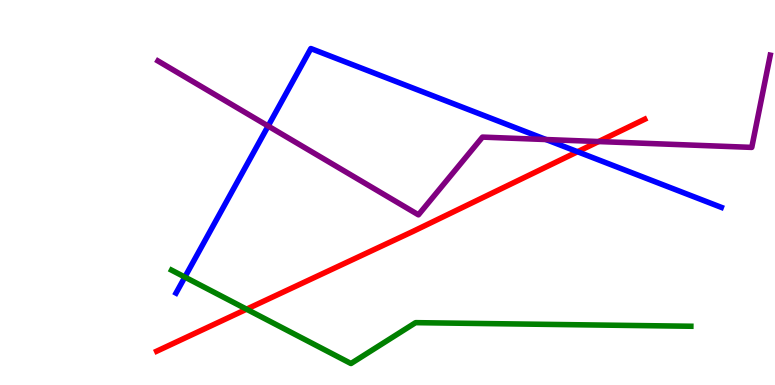[{'lines': ['blue', 'red'], 'intersections': [{'x': 7.45, 'y': 6.06}]}, {'lines': ['green', 'red'], 'intersections': [{'x': 3.18, 'y': 1.97}]}, {'lines': ['purple', 'red'], 'intersections': [{'x': 7.72, 'y': 6.32}]}, {'lines': ['blue', 'green'], 'intersections': [{'x': 2.39, 'y': 2.8}]}, {'lines': ['blue', 'purple'], 'intersections': [{'x': 3.46, 'y': 6.73}, {'x': 7.05, 'y': 6.38}]}, {'lines': ['green', 'purple'], 'intersections': []}]